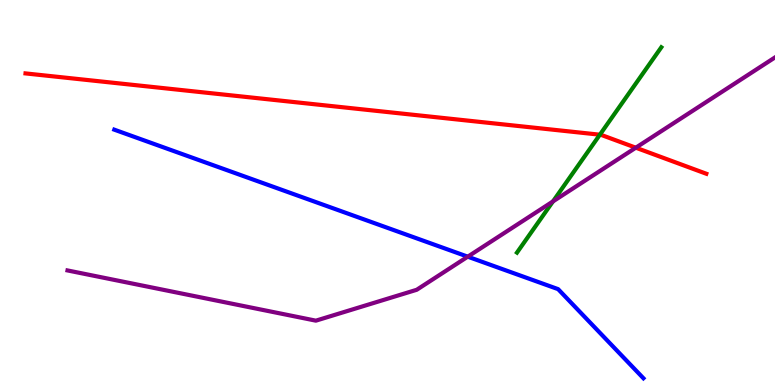[{'lines': ['blue', 'red'], 'intersections': []}, {'lines': ['green', 'red'], 'intersections': [{'x': 7.74, 'y': 6.5}]}, {'lines': ['purple', 'red'], 'intersections': [{'x': 8.2, 'y': 6.16}]}, {'lines': ['blue', 'green'], 'intersections': []}, {'lines': ['blue', 'purple'], 'intersections': [{'x': 6.04, 'y': 3.33}]}, {'lines': ['green', 'purple'], 'intersections': [{'x': 7.13, 'y': 4.77}]}]